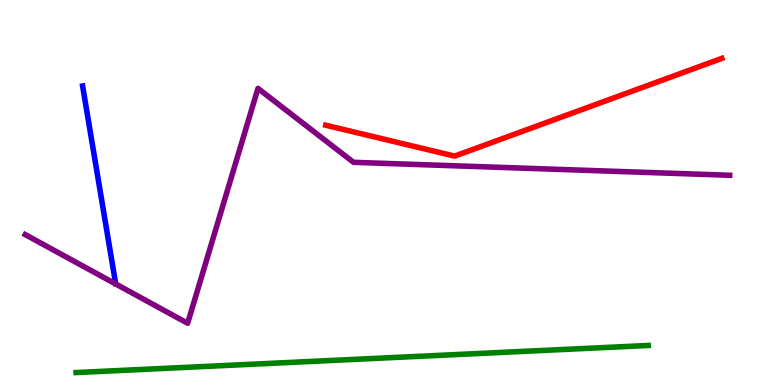[{'lines': ['blue', 'red'], 'intersections': []}, {'lines': ['green', 'red'], 'intersections': []}, {'lines': ['purple', 'red'], 'intersections': []}, {'lines': ['blue', 'green'], 'intersections': []}, {'lines': ['blue', 'purple'], 'intersections': []}, {'lines': ['green', 'purple'], 'intersections': []}]